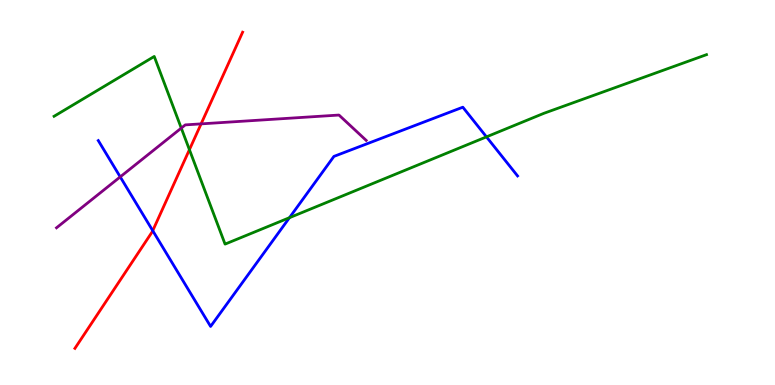[{'lines': ['blue', 'red'], 'intersections': [{'x': 1.97, 'y': 4.01}]}, {'lines': ['green', 'red'], 'intersections': [{'x': 2.44, 'y': 6.11}]}, {'lines': ['purple', 'red'], 'intersections': [{'x': 2.59, 'y': 6.78}]}, {'lines': ['blue', 'green'], 'intersections': [{'x': 3.74, 'y': 4.35}, {'x': 6.28, 'y': 6.44}]}, {'lines': ['blue', 'purple'], 'intersections': [{'x': 1.55, 'y': 5.41}]}, {'lines': ['green', 'purple'], 'intersections': [{'x': 2.34, 'y': 6.67}]}]